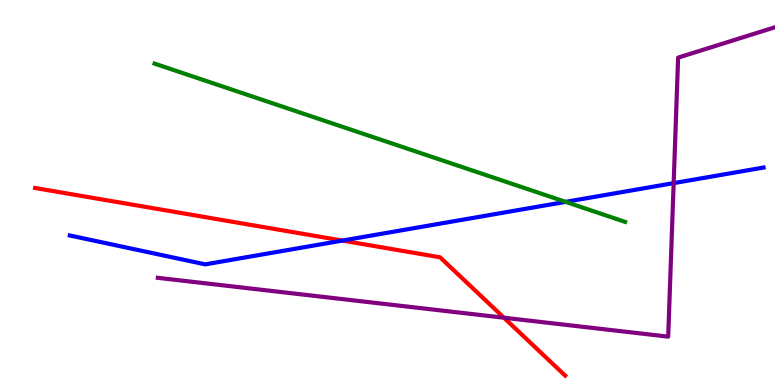[{'lines': ['blue', 'red'], 'intersections': [{'x': 4.42, 'y': 3.75}]}, {'lines': ['green', 'red'], 'intersections': []}, {'lines': ['purple', 'red'], 'intersections': [{'x': 6.5, 'y': 1.75}]}, {'lines': ['blue', 'green'], 'intersections': [{'x': 7.3, 'y': 4.76}]}, {'lines': ['blue', 'purple'], 'intersections': [{'x': 8.69, 'y': 5.24}]}, {'lines': ['green', 'purple'], 'intersections': []}]